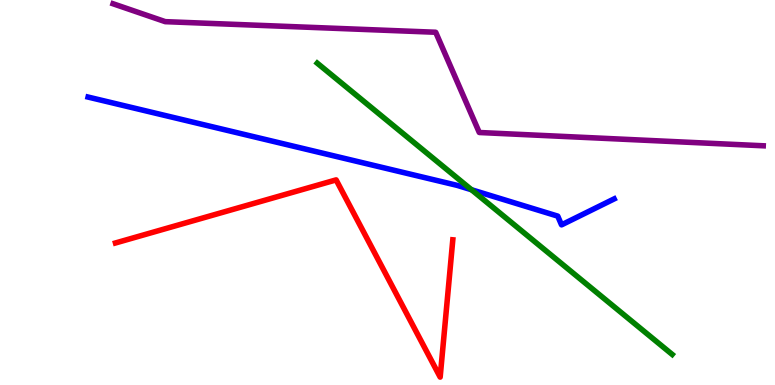[{'lines': ['blue', 'red'], 'intersections': []}, {'lines': ['green', 'red'], 'intersections': []}, {'lines': ['purple', 'red'], 'intersections': []}, {'lines': ['blue', 'green'], 'intersections': [{'x': 6.08, 'y': 5.07}]}, {'lines': ['blue', 'purple'], 'intersections': []}, {'lines': ['green', 'purple'], 'intersections': []}]